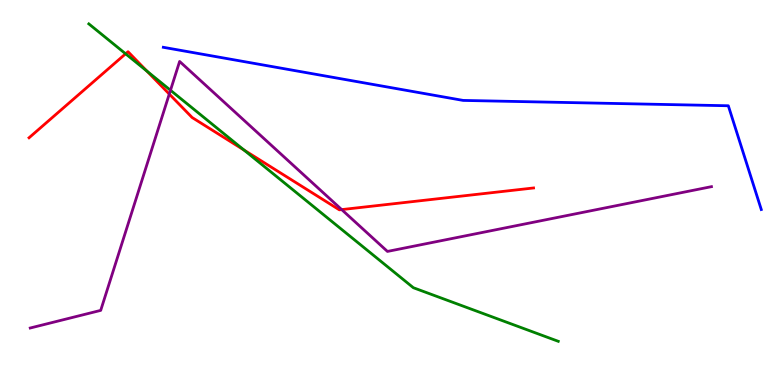[{'lines': ['blue', 'red'], 'intersections': []}, {'lines': ['green', 'red'], 'intersections': [{'x': 1.62, 'y': 8.6}, {'x': 1.9, 'y': 8.15}, {'x': 3.15, 'y': 6.1}]}, {'lines': ['purple', 'red'], 'intersections': [{'x': 2.18, 'y': 7.56}, {'x': 4.41, 'y': 4.56}]}, {'lines': ['blue', 'green'], 'intersections': []}, {'lines': ['blue', 'purple'], 'intersections': []}, {'lines': ['green', 'purple'], 'intersections': [{'x': 2.2, 'y': 7.66}]}]